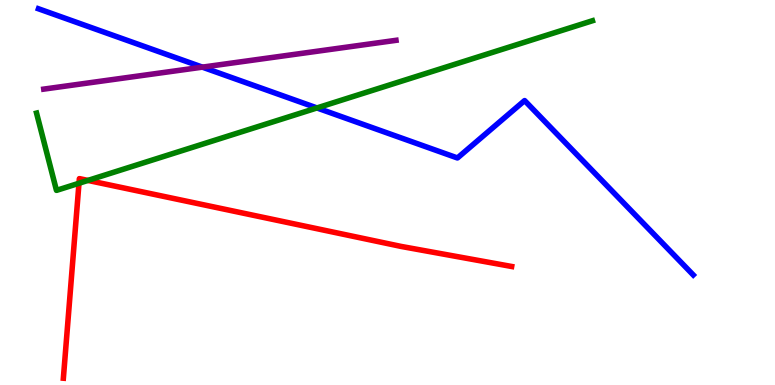[{'lines': ['blue', 'red'], 'intersections': []}, {'lines': ['green', 'red'], 'intersections': [{'x': 1.02, 'y': 5.24}, {'x': 1.13, 'y': 5.31}]}, {'lines': ['purple', 'red'], 'intersections': []}, {'lines': ['blue', 'green'], 'intersections': [{'x': 4.09, 'y': 7.2}]}, {'lines': ['blue', 'purple'], 'intersections': [{'x': 2.61, 'y': 8.26}]}, {'lines': ['green', 'purple'], 'intersections': []}]